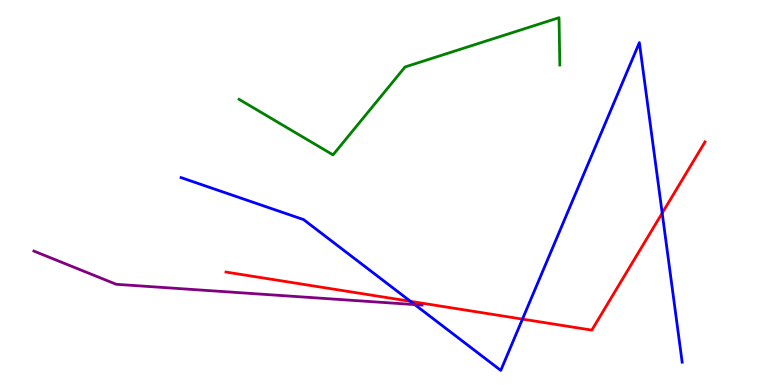[{'lines': ['blue', 'red'], 'intersections': [{'x': 5.3, 'y': 2.17}, {'x': 6.74, 'y': 1.71}, {'x': 8.54, 'y': 4.47}]}, {'lines': ['green', 'red'], 'intersections': []}, {'lines': ['purple', 'red'], 'intersections': []}, {'lines': ['blue', 'green'], 'intersections': []}, {'lines': ['blue', 'purple'], 'intersections': [{'x': 5.35, 'y': 2.09}]}, {'lines': ['green', 'purple'], 'intersections': []}]